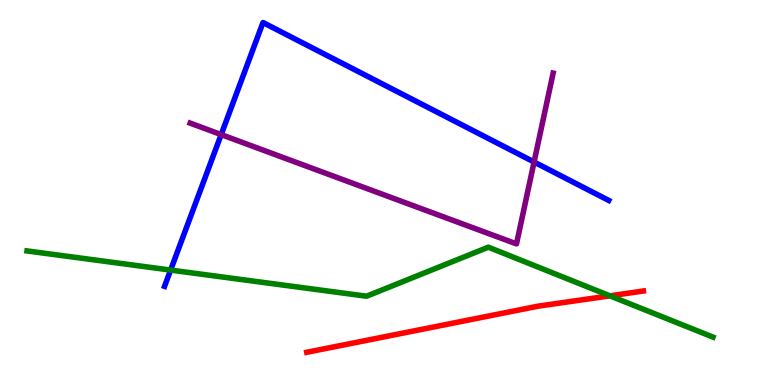[{'lines': ['blue', 'red'], 'intersections': []}, {'lines': ['green', 'red'], 'intersections': [{'x': 7.87, 'y': 2.32}]}, {'lines': ['purple', 'red'], 'intersections': []}, {'lines': ['blue', 'green'], 'intersections': [{'x': 2.2, 'y': 2.99}]}, {'lines': ['blue', 'purple'], 'intersections': [{'x': 2.85, 'y': 6.5}, {'x': 6.89, 'y': 5.79}]}, {'lines': ['green', 'purple'], 'intersections': []}]